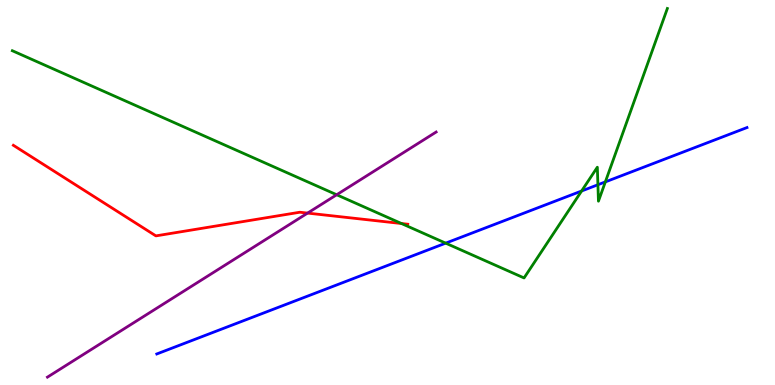[{'lines': ['blue', 'red'], 'intersections': []}, {'lines': ['green', 'red'], 'intersections': [{'x': 5.18, 'y': 4.19}]}, {'lines': ['purple', 'red'], 'intersections': [{'x': 3.97, 'y': 4.46}]}, {'lines': ['blue', 'green'], 'intersections': [{'x': 5.75, 'y': 3.68}, {'x': 7.5, 'y': 5.04}, {'x': 7.71, 'y': 5.2}, {'x': 7.81, 'y': 5.28}]}, {'lines': ['blue', 'purple'], 'intersections': []}, {'lines': ['green', 'purple'], 'intersections': [{'x': 4.34, 'y': 4.94}]}]